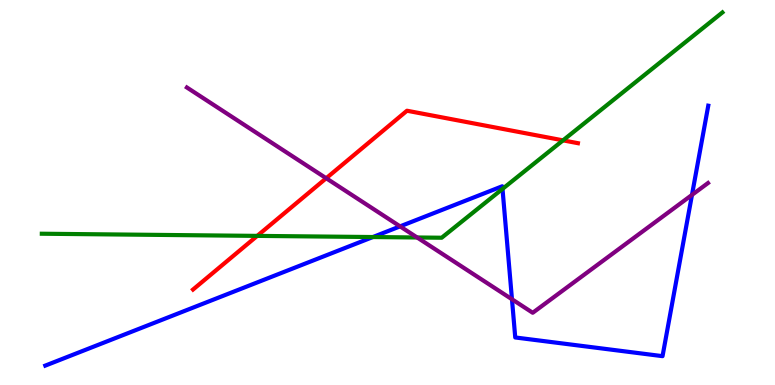[{'lines': ['blue', 'red'], 'intersections': []}, {'lines': ['green', 'red'], 'intersections': [{'x': 3.32, 'y': 3.87}, {'x': 7.26, 'y': 6.35}]}, {'lines': ['purple', 'red'], 'intersections': [{'x': 4.21, 'y': 5.37}]}, {'lines': ['blue', 'green'], 'intersections': [{'x': 4.81, 'y': 3.84}, {'x': 6.48, 'y': 5.09}]}, {'lines': ['blue', 'purple'], 'intersections': [{'x': 5.16, 'y': 4.12}, {'x': 6.61, 'y': 2.23}, {'x': 8.93, 'y': 4.94}]}, {'lines': ['green', 'purple'], 'intersections': [{'x': 5.38, 'y': 3.83}]}]